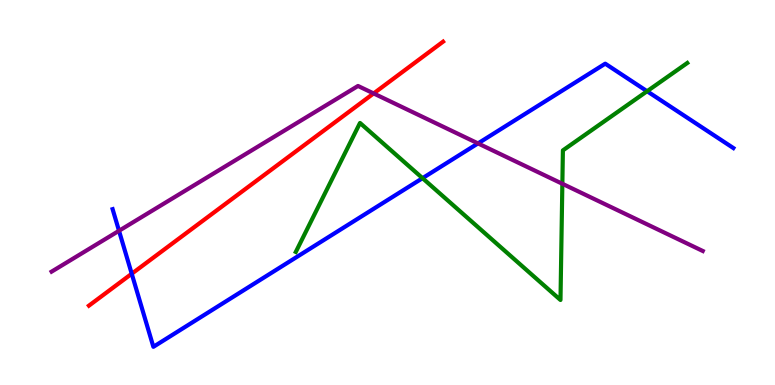[{'lines': ['blue', 'red'], 'intersections': [{'x': 1.7, 'y': 2.89}]}, {'lines': ['green', 'red'], 'intersections': []}, {'lines': ['purple', 'red'], 'intersections': [{'x': 4.82, 'y': 7.57}]}, {'lines': ['blue', 'green'], 'intersections': [{'x': 5.45, 'y': 5.37}, {'x': 8.35, 'y': 7.63}]}, {'lines': ['blue', 'purple'], 'intersections': [{'x': 1.54, 'y': 4.01}, {'x': 6.17, 'y': 6.28}]}, {'lines': ['green', 'purple'], 'intersections': [{'x': 7.26, 'y': 5.23}]}]